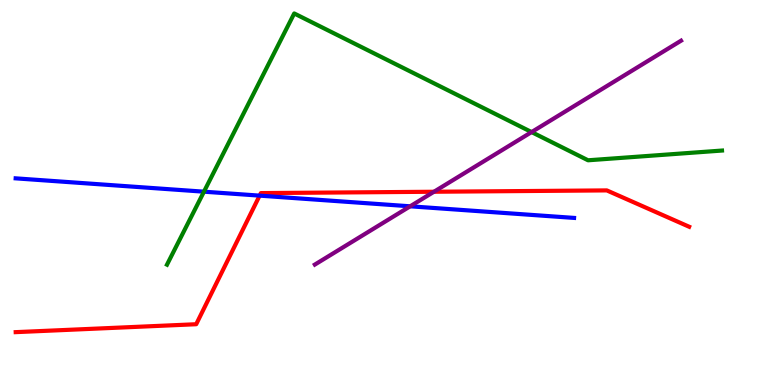[{'lines': ['blue', 'red'], 'intersections': [{'x': 3.35, 'y': 4.92}]}, {'lines': ['green', 'red'], 'intersections': []}, {'lines': ['purple', 'red'], 'intersections': [{'x': 5.6, 'y': 5.02}]}, {'lines': ['blue', 'green'], 'intersections': [{'x': 2.63, 'y': 5.02}]}, {'lines': ['blue', 'purple'], 'intersections': [{'x': 5.29, 'y': 4.64}]}, {'lines': ['green', 'purple'], 'intersections': [{'x': 6.86, 'y': 6.57}]}]